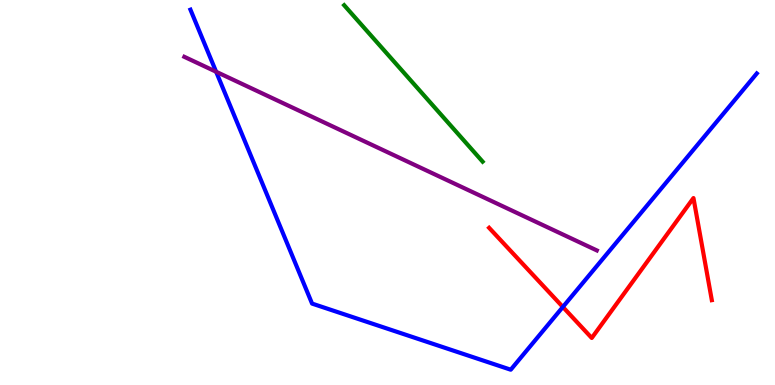[{'lines': ['blue', 'red'], 'intersections': [{'x': 7.26, 'y': 2.03}]}, {'lines': ['green', 'red'], 'intersections': []}, {'lines': ['purple', 'red'], 'intersections': []}, {'lines': ['blue', 'green'], 'intersections': []}, {'lines': ['blue', 'purple'], 'intersections': [{'x': 2.79, 'y': 8.14}]}, {'lines': ['green', 'purple'], 'intersections': []}]